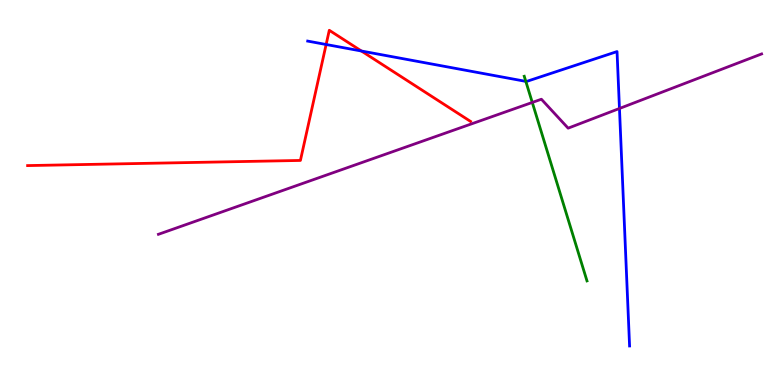[{'lines': ['blue', 'red'], 'intersections': [{'x': 4.21, 'y': 8.84}, {'x': 4.66, 'y': 8.67}]}, {'lines': ['green', 'red'], 'intersections': []}, {'lines': ['purple', 'red'], 'intersections': []}, {'lines': ['blue', 'green'], 'intersections': [{'x': 6.78, 'y': 7.89}]}, {'lines': ['blue', 'purple'], 'intersections': [{'x': 7.99, 'y': 7.18}]}, {'lines': ['green', 'purple'], 'intersections': [{'x': 6.87, 'y': 7.34}]}]